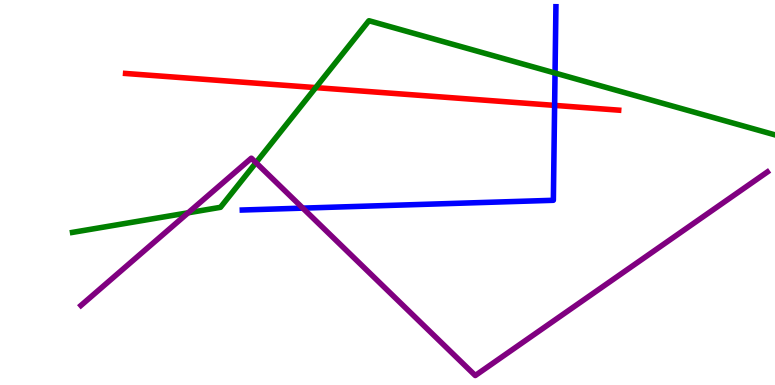[{'lines': ['blue', 'red'], 'intersections': [{'x': 7.16, 'y': 7.26}]}, {'lines': ['green', 'red'], 'intersections': [{'x': 4.07, 'y': 7.72}]}, {'lines': ['purple', 'red'], 'intersections': []}, {'lines': ['blue', 'green'], 'intersections': [{'x': 7.16, 'y': 8.1}]}, {'lines': ['blue', 'purple'], 'intersections': [{'x': 3.91, 'y': 4.59}]}, {'lines': ['green', 'purple'], 'intersections': [{'x': 2.43, 'y': 4.47}, {'x': 3.3, 'y': 5.77}]}]